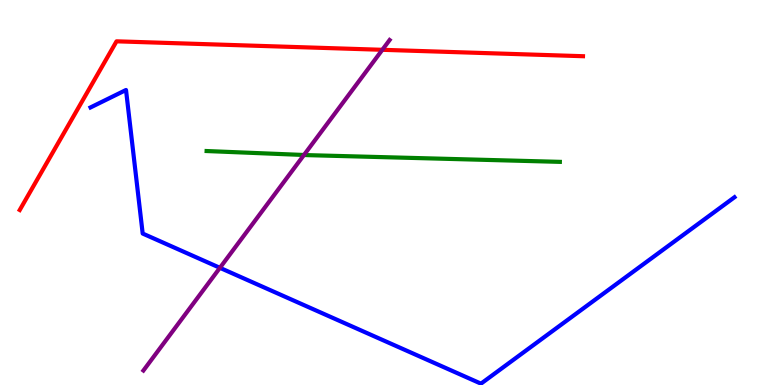[{'lines': ['blue', 'red'], 'intersections': []}, {'lines': ['green', 'red'], 'intersections': []}, {'lines': ['purple', 'red'], 'intersections': [{'x': 4.93, 'y': 8.71}]}, {'lines': ['blue', 'green'], 'intersections': []}, {'lines': ['blue', 'purple'], 'intersections': [{'x': 2.84, 'y': 3.04}]}, {'lines': ['green', 'purple'], 'intersections': [{'x': 3.92, 'y': 5.97}]}]